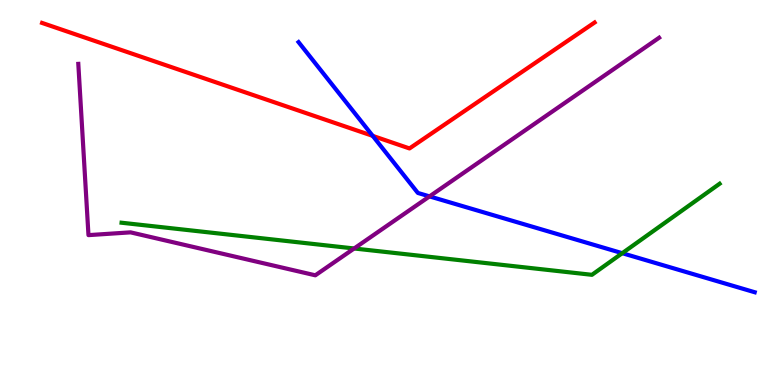[{'lines': ['blue', 'red'], 'intersections': [{'x': 4.81, 'y': 6.47}]}, {'lines': ['green', 'red'], 'intersections': []}, {'lines': ['purple', 'red'], 'intersections': []}, {'lines': ['blue', 'green'], 'intersections': [{'x': 8.03, 'y': 3.42}]}, {'lines': ['blue', 'purple'], 'intersections': [{'x': 5.54, 'y': 4.9}]}, {'lines': ['green', 'purple'], 'intersections': [{'x': 4.57, 'y': 3.55}]}]